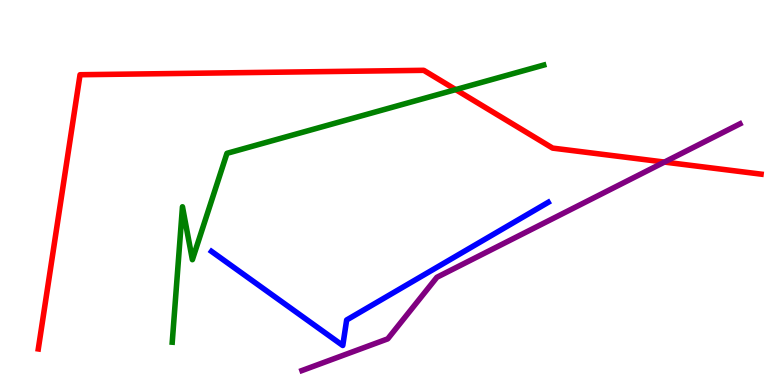[{'lines': ['blue', 'red'], 'intersections': []}, {'lines': ['green', 'red'], 'intersections': [{'x': 5.88, 'y': 7.67}]}, {'lines': ['purple', 'red'], 'intersections': [{'x': 8.57, 'y': 5.79}]}, {'lines': ['blue', 'green'], 'intersections': []}, {'lines': ['blue', 'purple'], 'intersections': []}, {'lines': ['green', 'purple'], 'intersections': []}]